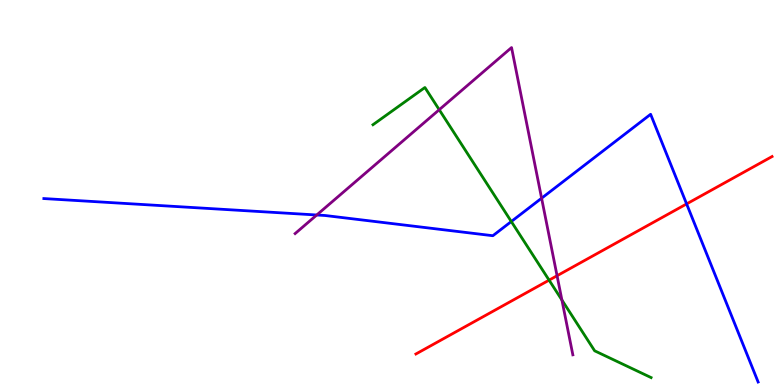[{'lines': ['blue', 'red'], 'intersections': [{'x': 8.86, 'y': 4.7}]}, {'lines': ['green', 'red'], 'intersections': [{'x': 7.09, 'y': 2.72}]}, {'lines': ['purple', 'red'], 'intersections': [{'x': 7.19, 'y': 2.84}]}, {'lines': ['blue', 'green'], 'intersections': [{'x': 6.6, 'y': 4.25}]}, {'lines': ['blue', 'purple'], 'intersections': [{'x': 4.09, 'y': 4.42}, {'x': 6.99, 'y': 4.85}]}, {'lines': ['green', 'purple'], 'intersections': [{'x': 5.67, 'y': 7.15}, {'x': 7.25, 'y': 2.21}]}]